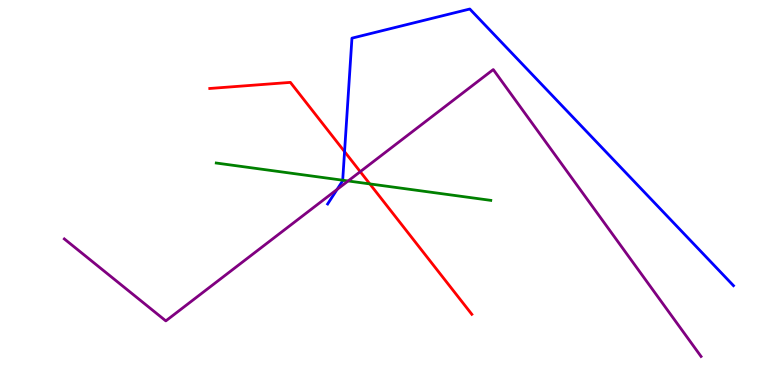[{'lines': ['blue', 'red'], 'intersections': [{'x': 4.45, 'y': 6.06}]}, {'lines': ['green', 'red'], 'intersections': [{'x': 4.77, 'y': 5.22}]}, {'lines': ['purple', 'red'], 'intersections': [{'x': 4.65, 'y': 5.54}]}, {'lines': ['blue', 'green'], 'intersections': [{'x': 4.42, 'y': 5.32}]}, {'lines': ['blue', 'purple'], 'intersections': [{'x': 4.35, 'y': 5.08}]}, {'lines': ['green', 'purple'], 'intersections': [{'x': 4.49, 'y': 5.3}]}]